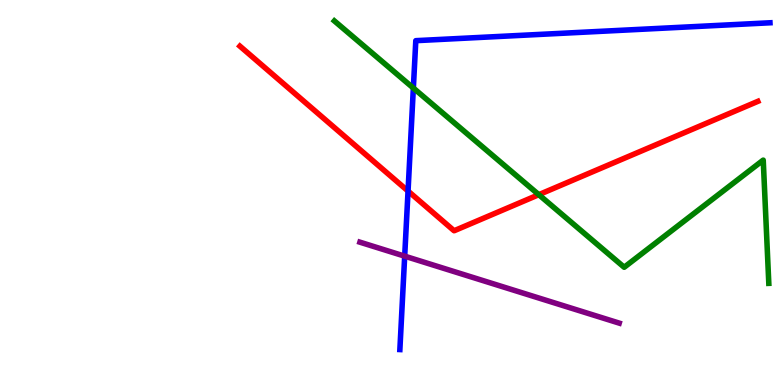[{'lines': ['blue', 'red'], 'intersections': [{'x': 5.27, 'y': 5.04}]}, {'lines': ['green', 'red'], 'intersections': [{'x': 6.95, 'y': 4.94}]}, {'lines': ['purple', 'red'], 'intersections': []}, {'lines': ['blue', 'green'], 'intersections': [{'x': 5.33, 'y': 7.71}]}, {'lines': ['blue', 'purple'], 'intersections': [{'x': 5.22, 'y': 3.35}]}, {'lines': ['green', 'purple'], 'intersections': []}]